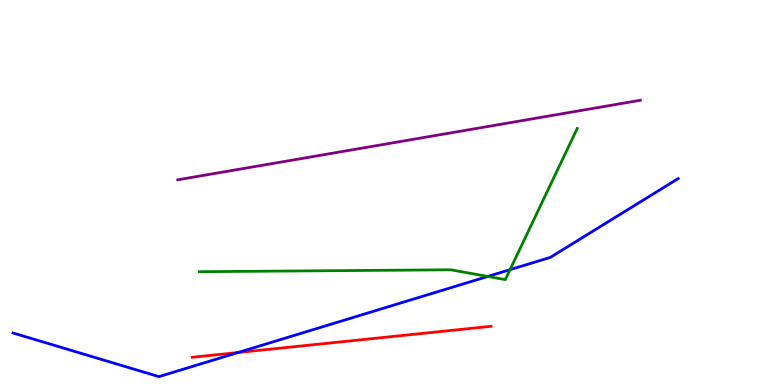[{'lines': ['blue', 'red'], 'intersections': [{'x': 3.07, 'y': 0.844}]}, {'lines': ['green', 'red'], 'intersections': []}, {'lines': ['purple', 'red'], 'intersections': []}, {'lines': ['blue', 'green'], 'intersections': [{'x': 6.29, 'y': 2.82}, {'x': 6.58, 'y': 3.0}]}, {'lines': ['blue', 'purple'], 'intersections': []}, {'lines': ['green', 'purple'], 'intersections': []}]